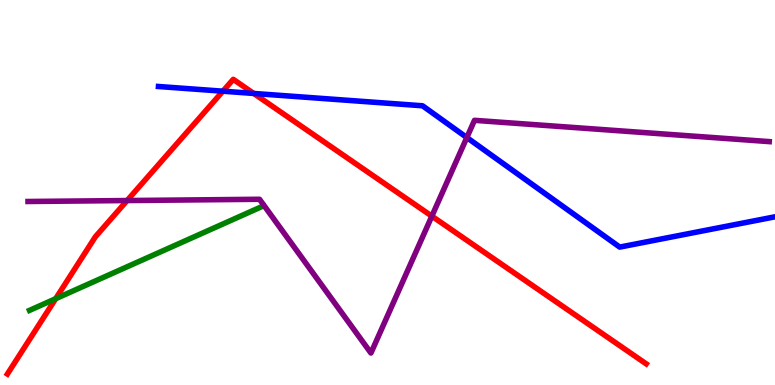[{'lines': ['blue', 'red'], 'intersections': [{'x': 2.88, 'y': 7.63}, {'x': 3.27, 'y': 7.57}]}, {'lines': ['green', 'red'], 'intersections': [{'x': 0.719, 'y': 2.24}]}, {'lines': ['purple', 'red'], 'intersections': [{'x': 1.64, 'y': 4.79}, {'x': 5.57, 'y': 4.39}]}, {'lines': ['blue', 'green'], 'intersections': []}, {'lines': ['blue', 'purple'], 'intersections': [{'x': 6.02, 'y': 6.43}]}, {'lines': ['green', 'purple'], 'intersections': []}]